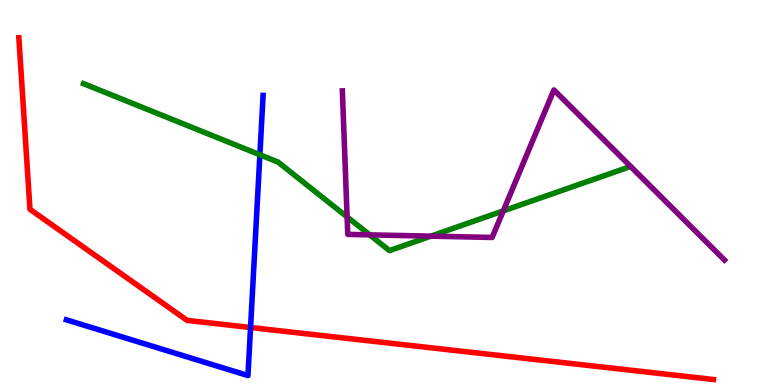[{'lines': ['blue', 'red'], 'intersections': [{'x': 3.23, 'y': 1.49}]}, {'lines': ['green', 'red'], 'intersections': []}, {'lines': ['purple', 'red'], 'intersections': []}, {'lines': ['blue', 'green'], 'intersections': [{'x': 3.35, 'y': 5.98}]}, {'lines': ['blue', 'purple'], 'intersections': []}, {'lines': ['green', 'purple'], 'intersections': [{'x': 4.48, 'y': 4.37}, {'x': 4.77, 'y': 3.9}, {'x': 5.56, 'y': 3.87}, {'x': 6.49, 'y': 4.52}]}]